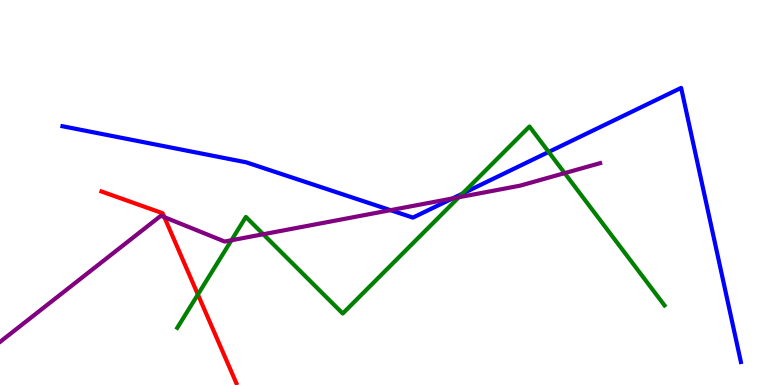[{'lines': ['blue', 'red'], 'intersections': []}, {'lines': ['green', 'red'], 'intersections': [{'x': 2.55, 'y': 2.35}]}, {'lines': ['purple', 'red'], 'intersections': [{'x': 2.12, 'y': 4.36}]}, {'lines': ['blue', 'green'], 'intersections': [{'x': 5.97, 'y': 4.97}, {'x': 7.08, 'y': 6.05}]}, {'lines': ['blue', 'purple'], 'intersections': [{'x': 5.04, 'y': 4.54}, {'x': 5.84, 'y': 4.85}]}, {'lines': ['green', 'purple'], 'intersections': [{'x': 2.99, 'y': 3.76}, {'x': 3.4, 'y': 3.92}, {'x': 5.92, 'y': 4.88}, {'x': 7.29, 'y': 5.5}]}]